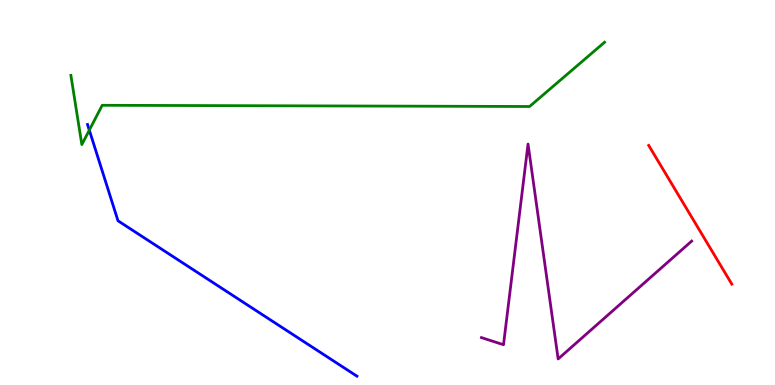[{'lines': ['blue', 'red'], 'intersections': []}, {'lines': ['green', 'red'], 'intersections': []}, {'lines': ['purple', 'red'], 'intersections': []}, {'lines': ['blue', 'green'], 'intersections': [{'x': 1.15, 'y': 6.62}]}, {'lines': ['blue', 'purple'], 'intersections': []}, {'lines': ['green', 'purple'], 'intersections': []}]